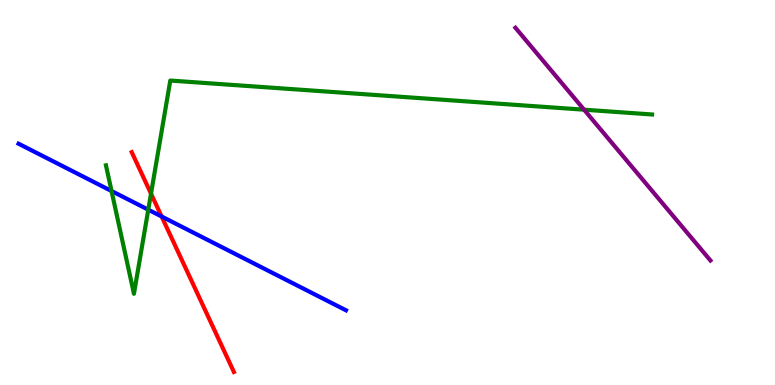[{'lines': ['blue', 'red'], 'intersections': [{'x': 2.09, 'y': 4.38}]}, {'lines': ['green', 'red'], 'intersections': [{'x': 1.95, 'y': 4.97}]}, {'lines': ['purple', 'red'], 'intersections': []}, {'lines': ['blue', 'green'], 'intersections': [{'x': 1.44, 'y': 5.04}, {'x': 1.91, 'y': 4.55}]}, {'lines': ['blue', 'purple'], 'intersections': []}, {'lines': ['green', 'purple'], 'intersections': [{'x': 7.54, 'y': 7.15}]}]